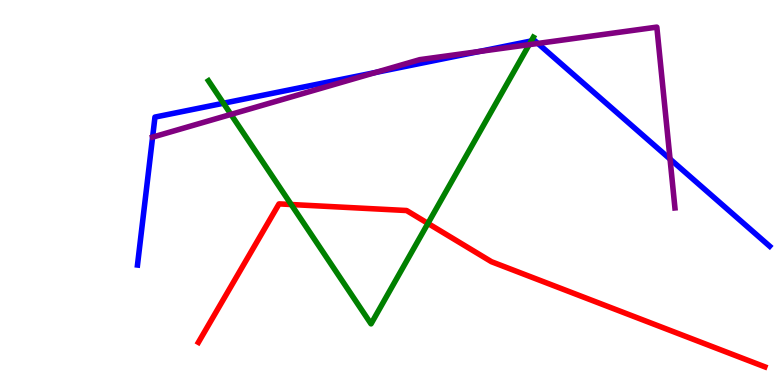[{'lines': ['blue', 'red'], 'intersections': []}, {'lines': ['green', 'red'], 'intersections': [{'x': 3.76, 'y': 4.69}, {'x': 5.52, 'y': 4.2}]}, {'lines': ['purple', 'red'], 'intersections': []}, {'lines': ['blue', 'green'], 'intersections': [{'x': 2.88, 'y': 7.32}, {'x': 6.85, 'y': 8.94}]}, {'lines': ['blue', 'purple'], 'intersections': [{'x': 1.97, 'y': 6.44}, {'x': 4.85, 'y': 8.12}, {'x': 6.18, 'y': 8.66}, {'x': 6.94, 'y': 8.87}, {'x': 8.65, 'y': 5.87}]}, {'lines': ['green', 'purple'], 'intersections': [{'x': 2.98, 'y': 7.03}, {'x': 6.83, 'y': 8.84}]}]